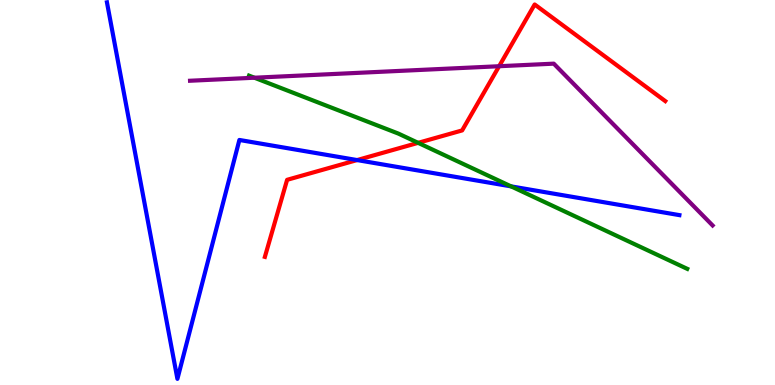[{'lines': ['blue', 'red'], 'intersections': [{'x': 4.61, 'y': 5.84}]}, {'lines': ['green', 'red'], 'intersections': [{'x': 5.4, 'y': 6.29}]}, {'lines': ['purple', 'red'], 'intersections': [{'x': 6.44, 'y': 8.28}]}, {'lines': ['blue', 'green'], 'intersections': [{'x': 6.6, 'y': 5.16}]}, {'lines': ['blue', 'purple'], 'intersections': []}, {'lines': ['green', 'purple'], 'intersections': [{'x': 3.28, 'y': 7.98}]}]